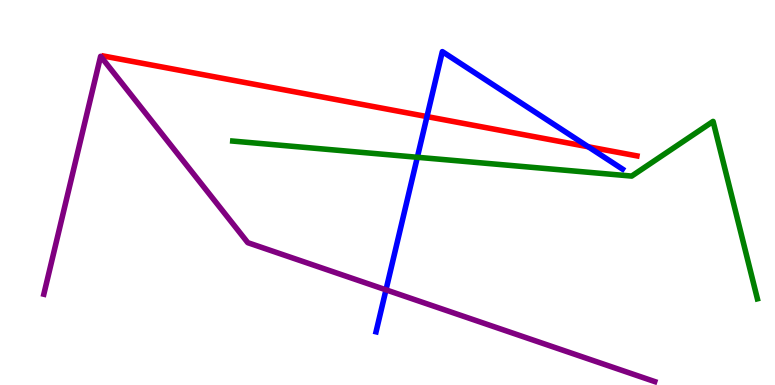[{'lines': ['blue', 'red'], 'intersections': [{'x': 5.51, 'y': 6.97}, {'x': 7.59, 'y': 6.19}]}, {'lines': ['green', 'red'], 'intersections': []}, {'lines': ['purple', 'red'], 'intersections': []}, {'lines': ['blue', 'green'], 'intersections': [{'x': 5.39, 'y': 5.92}]}, {'lines': ['blue', 'purple'], 'intersections': [{'x': 4.98, 'y': 2.47}]}, {'lines': ['green', 'purple'], 'intersections': []}]